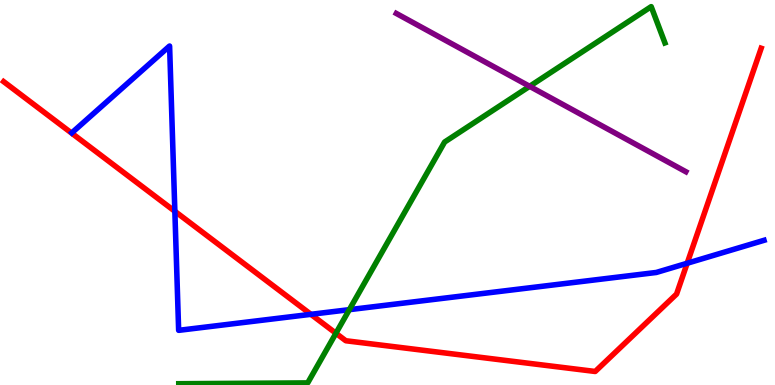[{'lines': ['blue', 'red'], 'intersections': [{'x': 2.26, 'y': 4.51}, {'x': 4.01, 'y': 1.84}, {'x': 8.87, 'y': 3.16}]}, {'lines': ['green', 'red'], 'intersections': [{'x': 4.33, 'y': 1.34}]}, {'lines': ['purple', 'red'], 'intersections': []}, {'lines': ['blue', 'green'], 'intersections': [{'x': 4.51, 'y': 1.96}]}, {'lines': ['blue', 'purple'], 'intersections': []}, {'lines': ['green', 'purple'], 'intersections': [{'x': 6.83, 'y': 7.76}]}]